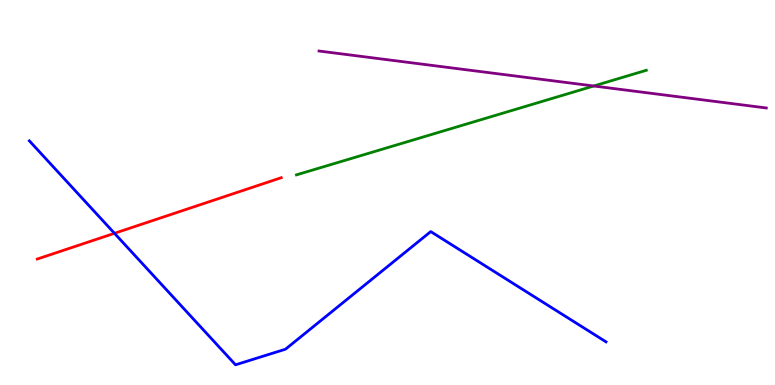[{'lines': ['blue', 'red'], 'intersections': [{'x': 1.48, 'y': 3.94}]}, {'lines': ['green', 'red'], 'intersections': []}, {'lines': ['purple', 'red'], 'intersections': []}, {'lines': ['blue', 'green'], 'intersections': []}, {'lines': ['blue', 'purple'], 'intersections': []}, {'lines': ['green', 'purple'], 'intersections': [{'x': 7.66, 'y': 7.77}]}]